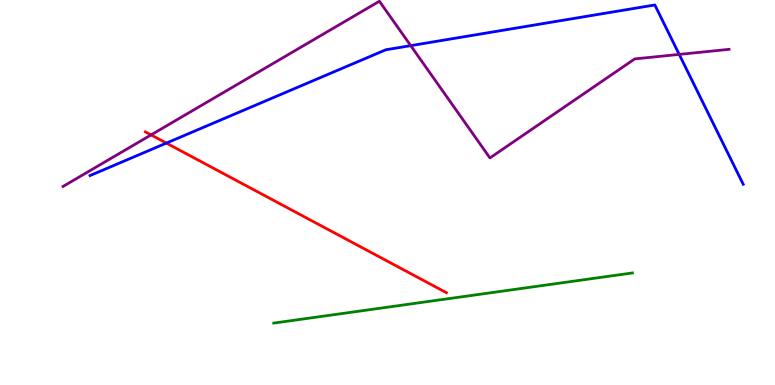[{'lines': ['blue', 'red'], 'intersections': [{'x': 2.15, 'y': 6.28}]}, {'lines': ['green', 'red'], 'intersections': []}, {'lines': ['purple', 'red'], 'intersections': [{'x': 1.95, 'y': 6.5}]}, {'lines': ['blue', 'green'], 'intersections': []}, {'lines': ['blue', 'purple'], 'intersections': [{'x': 5.3, 'y': 8.81}, {'x': 8.76, 'y': 8.59}]}, {'lines': ['green', 'purple'], 'intersections': []}]